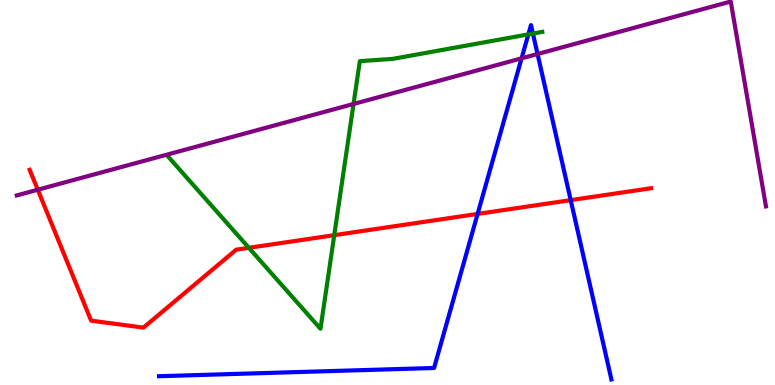[{'lines': ['blue', 'red'], 'intersections': [{'x': 6.16, 'y': 4.44}, {'x': 7.36, 'y': 4.8}]}, {'lines': ['green', 'red'], 'intersections': [{'x': 3.21, 'y': 3.56}, {'x': 4.31, 'y': 3.89}]}, {'lines': ['purple', 'red'], 'intersections': [{'x': 0.487, 'y': 5.07}]}, {'lines': ['blue', 'green'], 'intersections': [{'x': 6.82, 'y': 9.11}, {'x': 6.88, 'y': 9.13}]}, {'lines': ['blue', 'purple'], 'intersections': [{'x': 6.73, 'y': 8.48}, {'x': 6.94, 'y': 8.6}]}, {'lines': ['green', 'purple'], 'intersections': [{'x': 4.56, 'y': 7.3}]}]